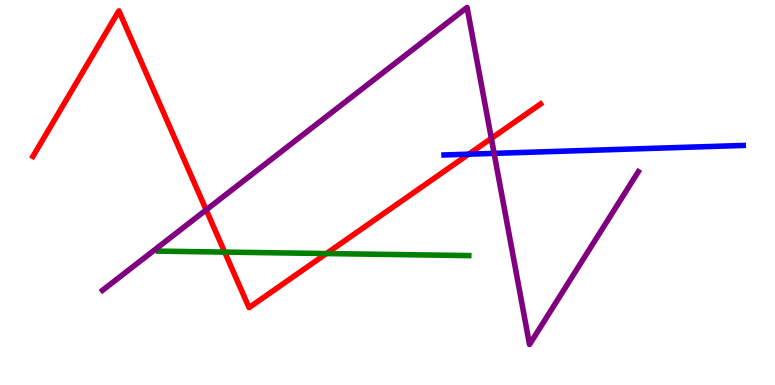[{'lines': ['blue', 'red'], 'intersections': [{'x': 6.05, 'y': 6.0}]}, {'lines': ['green', 'red'], 'intersections': [{'x': 2.9, 'y': 3.45}, {'x': 4.21, 'y': 3.41}]}, {'lines': ['purple', 'red'], 'intersections': [{'x': 2.66, 'y': 4.55}, {'x': 6.34, 'y': 6.41}]}, {'lines': ['blue', 'green'], 'intersections': []}, {'lines': ['blue', 'purple'], 'intersections': [{'x': 6.38, 'y': 6.02}]}, {'lines': ['green', 'purple'], 'intersections': []}]